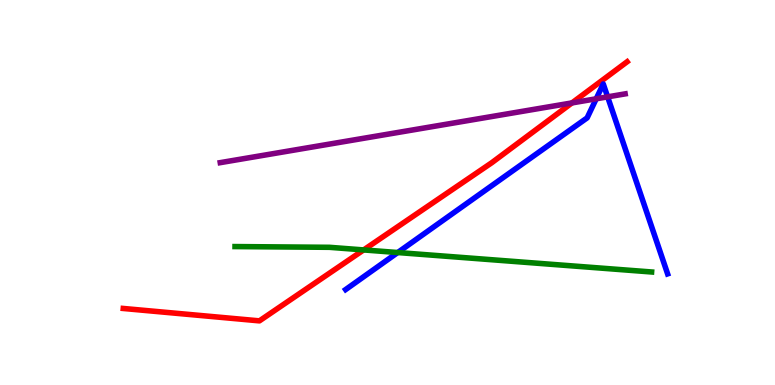[{'lines': ['blue', 'red'], 'intersections': []}, {'lines': ['green', 'red'], 'intersections': [{'x': 4.69, 'y': 3.51}]}, {'lines': ['purple', 'red'], 'intersections': [{'x': 7.38, 'y': 7.33}]}, {'lines': ['blue', 'green'], 'intersections': [{'x': 5.13, 'y': 3.44}]}, {'lines': ['blue', 'purple'], 'intersections': [{'x': 7.69, 'y': 7.43}, {'x': 7.84, 'y': 7.48}]}, {'lines': ['green', 'purple'], 'intersections': []}]